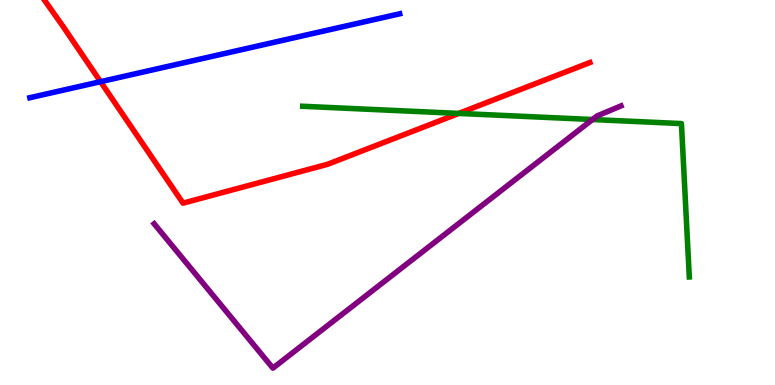[{'lines': ['blue', 'red'], 'intersections': [{'x': 1.3, 'y': 7.88}]}, {'lines': ['green', 'red'], 'intersections': [{'x': 5.92, 'y': 7.05}]}, {'lines': ['purple', 'red'], 'intersections': []}, {'lines': ['blue', 'green'], 'intersections': []}, {'lines': ['blue', 'purple'], 'intersections': []}, {'lines': ['green', 'purple'], 'intersections': [{'x': 7.64, 'y': 6.9}]}]